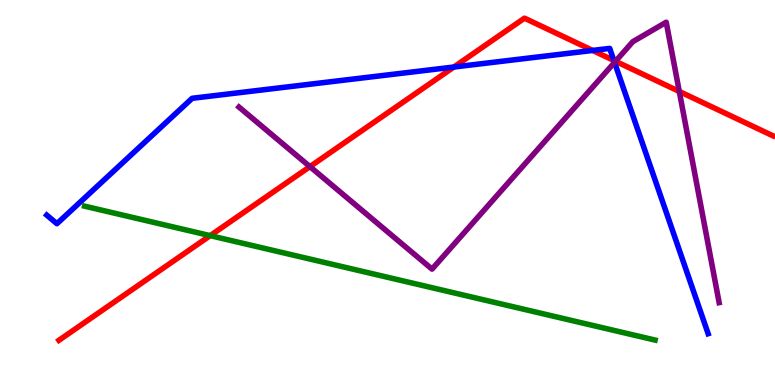[{'lines': ['blue', 'red'], 'intersections': [{'x': 5.86, 'y': 8.26}, {'x': 7.65, 'y': 8.69}, {'x': 7.92, 'y': 8.43}]}, {'lines': ['green', 'red'], 'intersections': [{'x': 2.71, 'y': 3.88}]}, {'lines': ['purple', 'red'], 'intersections': [{'x': 4.0, 'y': 5.67}, {'x': 7.94, 'y': 8.41}, {'x': 8.76, 'y': 7.62}]}, {'lines': ['blue', 'green'], 'intersections': []}, {'lines': ['blue', 'purple'], 'intersections': [{'x': 7.93, 'y': 8.38}]}, {'lines': ['green', 'purple'], 'intersections': []}]